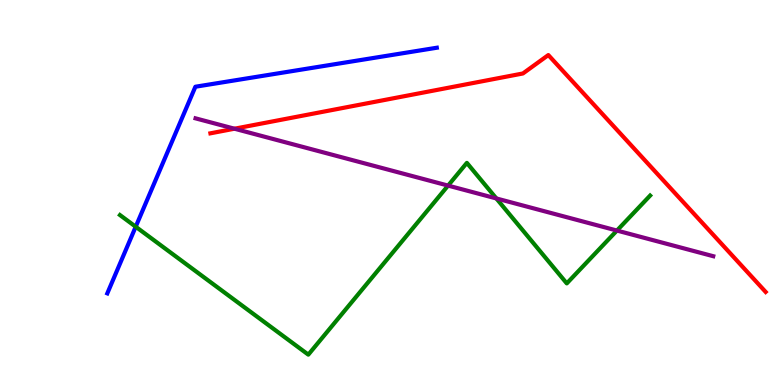[{'lines': ['blue', 'red'], 'intersections': []}, {'lines': ['green', 'red'], 'intersections': []}, {'lines': ['purple', 'red'], 'intersections': [{'x': 3.03, 'y': 6.66}]}, {'lines': ['blue', 'green'], 'intersections': [{'x': 1.75, 'y': 4.11}]}, {'lines': ['blue', 'purple'], 'intersections': []}, {'lines': ['green', 'purple'], 'intersections': [{'x': 5.78, 'y': 5.18}, {'x': 6.4, 'y': 4.85}, {'x': 7.96, 'y': 4.01}]}]